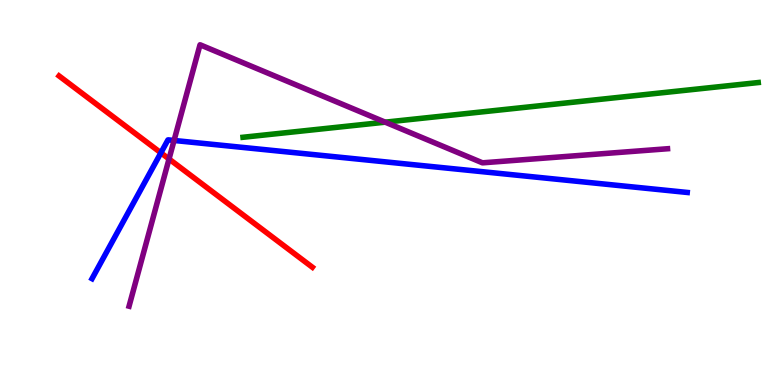[{'lines': ['blue', 'red'], 'intersections': [{'x': 2.08, 'y': 6.03}]}, {'lines': ['green', 'red'], 'intersections': []}, {'lines': ['purple', 'red'], 'intersections': [{'x': 2.18, 'y': 5.87}]}, {'lines': ['blue', 'green'], 'intersections': []}, {'lines': ['blue', 'purple'], 'intersections': [{'x': 2.25, 'y': 6.35}]}, {'lines': ['green', 'purple'], 'intersections': [{'x': 4.97, 'y': 6.83}]}]